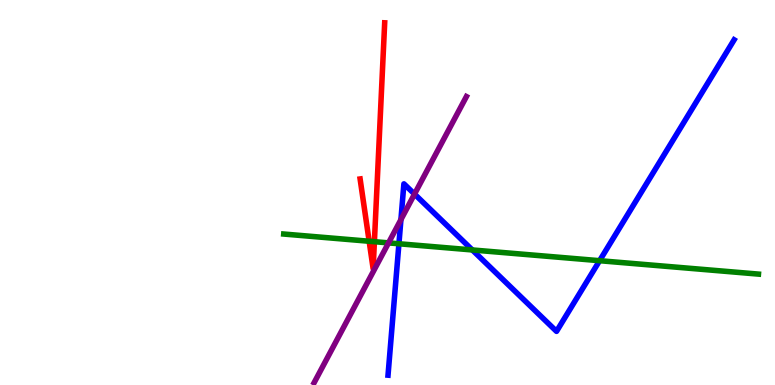[{'lines': ['blue', 'red'], 'intersections': []}, {'lines': ['green', 'red'], 'intersections': [{'x': 4.76, 'y': 3.73}, {'x': 4.83, 'y': 3.72}]}, {'lines': ['purple', 'red'], 'intersections': []}, {'lines': ['blue', 'green'], 'intersections': [{'x': 5.15, 'y': 3.67}, {'x': 6.09, 'y': 3.51}, {'x': 7.74, 'y': 3.23}]}, {'lines': ['blue', 'purple'], 'intersections': [{'x': 5.17, 'y': 4.3}, {'x': 5.35, 'y': 4.96}]}, {'lines': ['green', 'purple'], 'intersections': [{'x': 5.01, 'y': 3.69}]}]